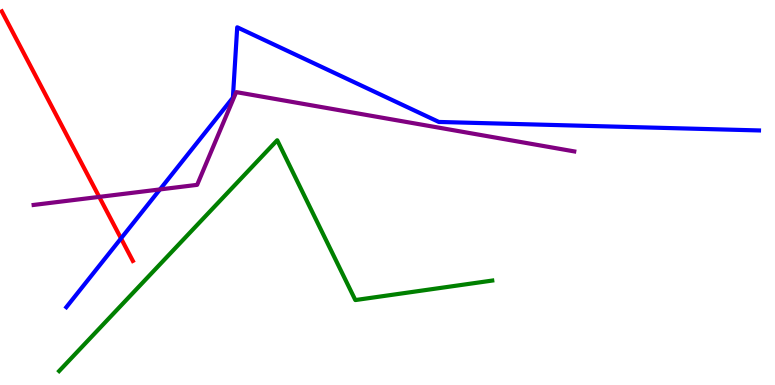[{'lines': ['blue', 'red'], 'intersections': [{'x': 1.56, 'y': 3.81}]}, {'lines': ['green', 'red'], 'intersections': []}, {'lines': ['purple', 'red'], 'intersections': [{'x': 1.28, 'y': 4.89}]}, {'lines': ['blue', 'green'], 'intersections': []}, {'lines': ['blue', 'purple'], 'intersections': [{'x': 2.06, 'y': 5.08}]}, {'lines': ['green', 'purple'], 'intersections': []}]